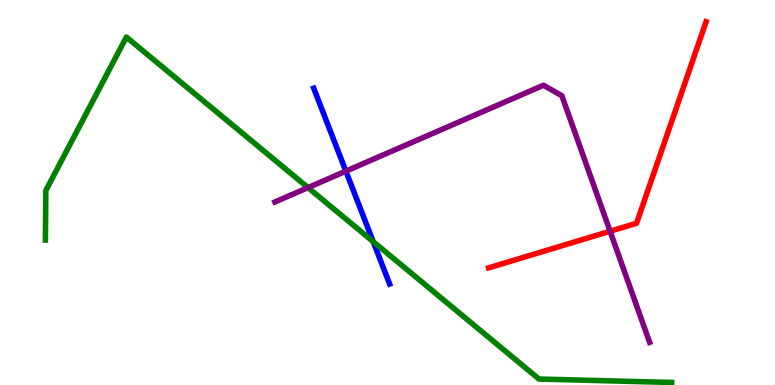[{'lines': ['blue', 'red'], 'intersections': []}, {'lines': ['green', 'red'], 'intersections': []}, {'lines': ['purple', 'red'], 'intersections': [{'x': 7.87, 'y': 3.99}]}, {'lines': ['blue', 'green'], 'intersections': [{'x': 4.82, 'y': 3.72}]}, {'lines': ['blue', 'purple'], 'intersections': [{'x': 4.46, 'y': 5.55}]}, {'lines': ['green', 'purple'], 'intersections': [{'x': 3.97, 'y': 5.13}]}]